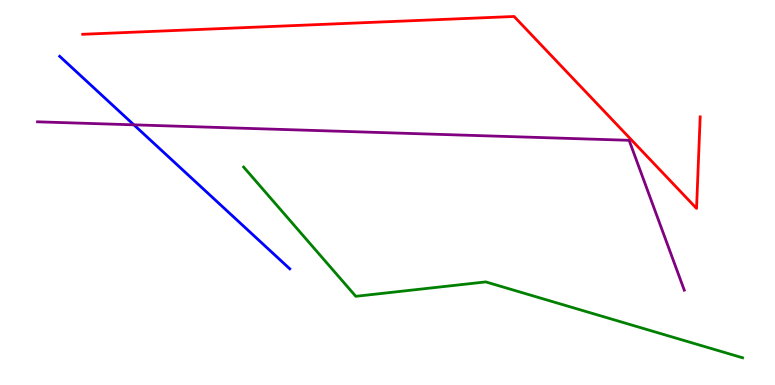[{'lines': ['blue', 'red'], 'intersections': []}, {'lines': ['green', 'red'], 'intersections': []}, {'lines': ['purple', 'red'], 'intersections': []}, {'lines': ['blue', 'green'], 'intersections': []}, {'lines': ['blue', 'purple'], 'intersections': [{'x': 1.73, 'y': 6.76}]}, {'lines': ['green', 'purple'], 'intersections': []}]